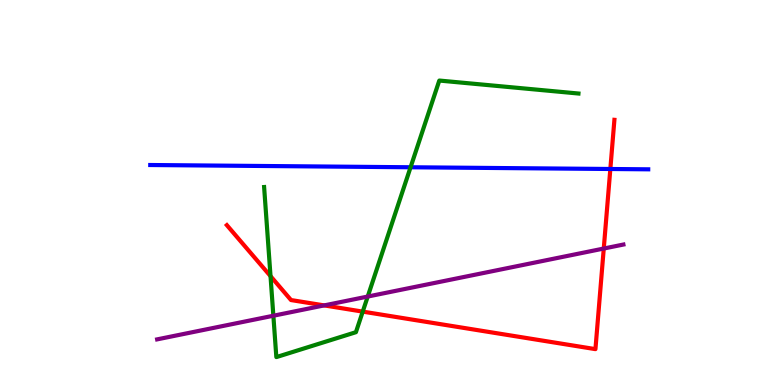[{'lines': ['blue', 'red'], 'intersections': [{'x': 7.88, 'y': 5.61}]}, {'lines': ['green', 'red'], 'intersections': [{'x': 3.49, 'y': 2.83}, {'x': 4.68, 'y': 1.91}]}, {'lines': ['purple', 'red'], 'intersections': [{'x': 4.18, 'y': 2.07}, {'x': 7.79, 'y': 3.54}]}, {'lines': ['blue', 'green'], 'intersections': [{'x': 5.3, 'y': 5.66}]}, {'lines': ['blue', 'purple'], 'intersections': []}, {'lines': ['green', 'purple'], 'intersections': [{'x': 3.53, 'y': 1.8}, {'x': 4.74, 'y': 2.3}]}]